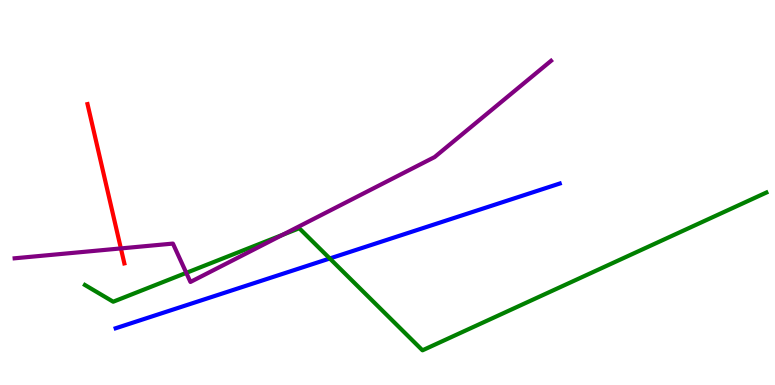[{'lines': ['blue', 'red'], 'intersections': []}, {'lines': ['green', 'red'], 'intersections': []}, {'lines': ['purple', 'red'], 'intersections': [{'x': 1.56, 'y': 3.55}]}, {'lines': ['blue', 'green'], 'intersections': [{'x': 4.26, 'y': 3.29}]}, {'lines': ['blue', 'purple'], 'intersections': []}, {'lines': ['green', 'purple'], 'intersections': [{'x': 2.4, 'y': 2.91}, {'x': 3.65, 'y': 3.9}]}]